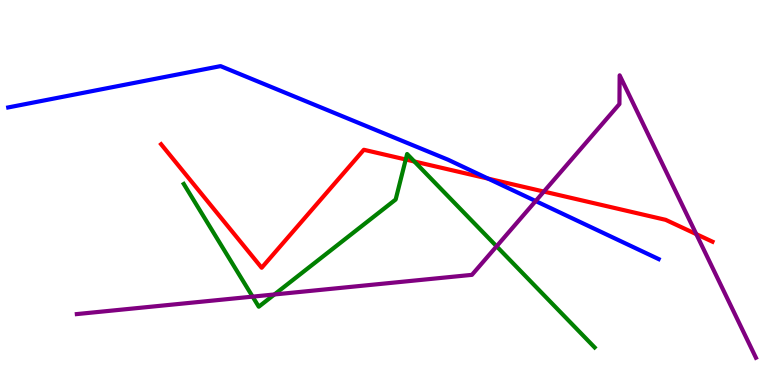[{'lines': ['blue', 'red'], 'intersections': [{'x': 6.3, 'y': 5.36}]}, {'lines': ['green', 'red'], 'intersections': [{'x': 5.24, 'y': 5.86}, {'x': 5.35, 'y': 5.8}]}, {'lines': ['purple', 'red'], 'intersections': [{'x': 7.02, 'y': 5.02}, {'x': 8.98, 'y': 3.92}]}, {'lines': ['blue', 'green'], 'intersections': []}, {'lines': ['blue', 'purple'], 'intersections': [{'x': 6.91, 'y': 4.78}]}, {'lines': ['green', 'purple'], 'intersections': [{'x': 3.26, 'y': 2.3}, {'x': 3.54, 'y': 2.35}, {'x': 6.41, 'y': 3.6}]}]